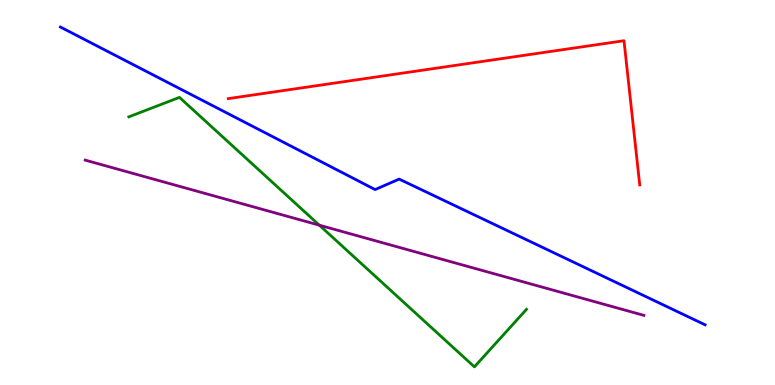[{'lines': ['blue', 'red'], 'intersections': []}, {'lines': ['green', 'red'], 'intersections': []}, {'lines': ['purple', 'red'], 'intersections': []}, {'lines': ['blue', 'green'], 'intersections': []}, {'lines': ['blue', 'purple'], 'intersections': []}, {'lines': ['green', 'purple'], 'intersections': [{'x': 4.12, 'y': 4.15}]}]